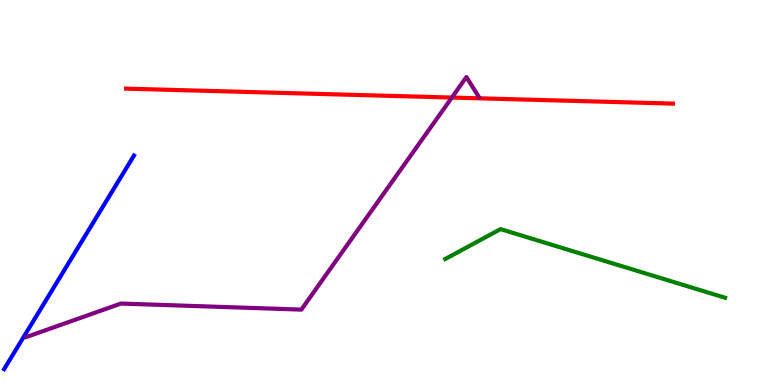[{'lines': ['blue', 'red'], 'intersections': []}, {'lines': ['green', 'red'], 'intersections': []}, {'lines': ['purple', 'red'], 'intersections': [{'x': 5.83, 'y': 7.47}]}, {'lines': ['blue', 'green'], 'intersections': []}, {'lines': ['blue', 'purple'], 'intersections': []}, {'lines': ['green', 'purple'], 'intersections': []}]